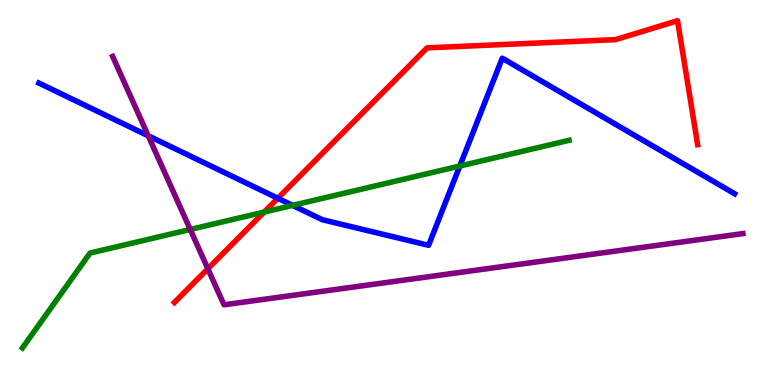[{'lines': ['blue', 'red'], 'intersections': [{'x': 3.58, 'y': 4.85}]}, {'lines': ['green', 'red'], 'intersections': [{'x': 3.41, 'y': 4.49}]}, {'lines': ['purple', 'red'], 'intersections': [{'x': 2.68, 'y': 3.02}]}, {'lines': ['blue', 'green'], 'intersections': [{'x': 3.78, 'y': 4.67}, {'x': 5.93, 'y': 5.69}]}, {'lines': ['blue', 'purple'], 'intersections': [{'x': 1.91, 'y': 6.47}]}, {'lines': ['green', 'purple'], 'intersections': [{'x': 2.45, 'y': 4.04}]}]